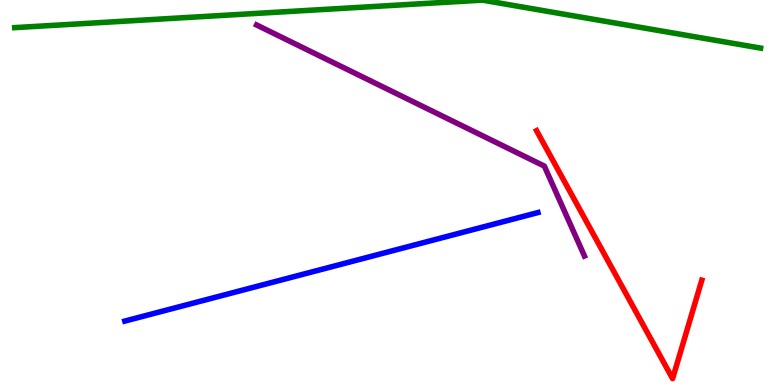[{'lines': ['blue', 'red'], 'intersections': []}, {'lines': ['green', 'red'], 'intersections': []}, {'lines': ['purple', 'red'], 'intersections': []}, {'lines': ['blue', 'green'], 'intersections': []}, {'lines': ['blue', 'purple'], 'intersections': []}, {'lines': ['green', 'purple'], 'intersections': []}]